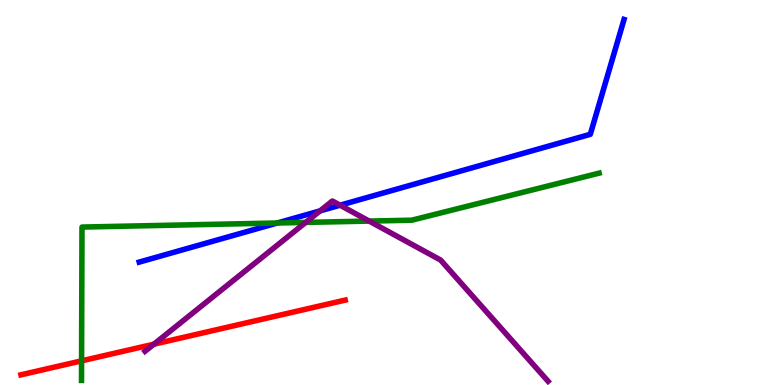[{'lines': ['blue', 'red'], 'intersections': []}, {'lines': ['green', 'red'], 'intersections': [{'x': 1.05, 'y': 0.627}]}, {'lines': ['purple', 'red'], 'intersections': [{'x': 1.99, 'y': 1.06}]}, {'lines': ['blue', 'green'], 'intersections': [{'x': 3.58, 'y': 4.21}]}, {'lines': ['blue', 'purple'], 'intersections': [{'x': 4.13, 'y': 4.52}, {'x': 4.39, 'y': 4.67}]}, {'lines': ['green', 'purple'], 'intersections': [{'x': 3.94, 'y': 4.22}, {'x': 4.76, 'y': 4.26}]}]